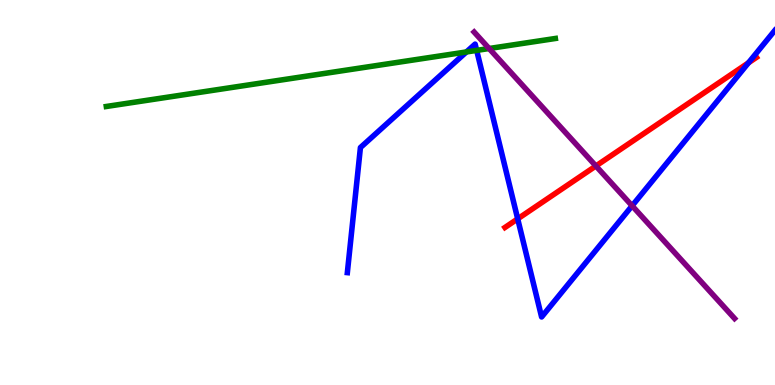[{'lines': ['blue', 'red'], 'intersections': [{'x': 6.68, 'y': 4.32}, {'x': 9.66, 'y': 8.37}]}, {'lines': ['green', 'red'], 'intersections': []}, {'lines': ['purple', 'red'], 'intersections': [{'x': 7.69, 'y': 5.69}]}, {'lines': ['blue', 'green'], 'intersections': [{'x': 6.02, 'y': 8.65}, {'x': 6.15, 'y': 8.69}]}, {'lines': ['blue', 'purple'], 'intersections': [{'x': 8.16, 'y': 4.65}]}, {'lines': ['green', 'purple'], 'intersections': [{'x': 6.31, 'y': 8.74}]}]